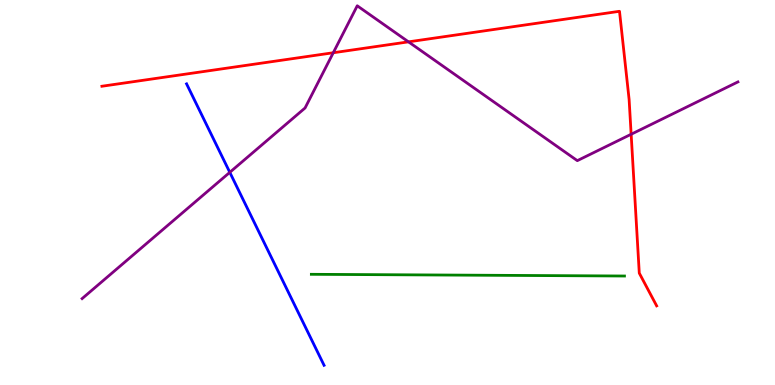[{'lines': ['blue', 'red'], 'intersections': []}, {'lines': ['green', 'red'], 'intersections': []}, {'lines': ['purple', 'red'], 'intersections': [{'x': 4.3, 'y': 8.63}, {'x': 5.27, 'y': 8.91}, {'x': 8.14, 'y': 6.51}]}, {'lines': ['blue', 'green'], 'intersections': []}, {'lines': ['blue', 'purple'], 'intersections': [{'x': 2.97, 'y': 5.52}]}, {'lines': ['green', 'purple'], 'intersections': []}]